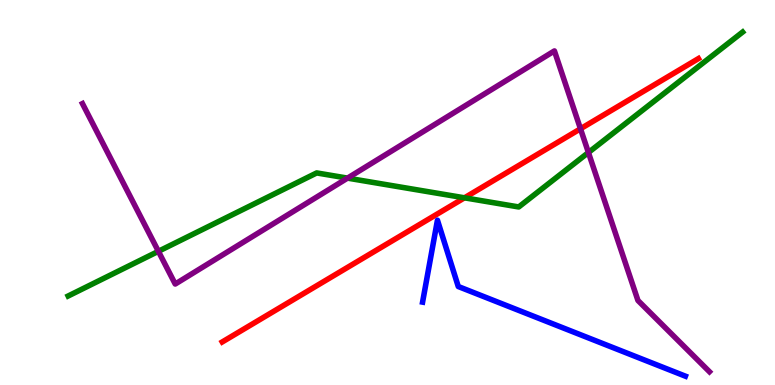[{'lines': ['blue', 'red'], 'intersections': []}, {'lines': ['green', 'red'], 'intersections': [{'x': 5.99, 'y': 4.86}]}, {'lines': ['purple', 'red'], 'intersections': [{'x': 7.49, 'y': 6.65}]}, {'lines': ['blue', 'green'], 'intersections': []}, {'lines': ['blue', 'purple'], 'intersections': []}, {'lines': ['green', 'purple'], 'intersections': [{'x': 2.04, 'y': 3.47}, {'x': 4.48, 'y': 5.37}, {'x': 7.59, 'y': 6.04}]}]